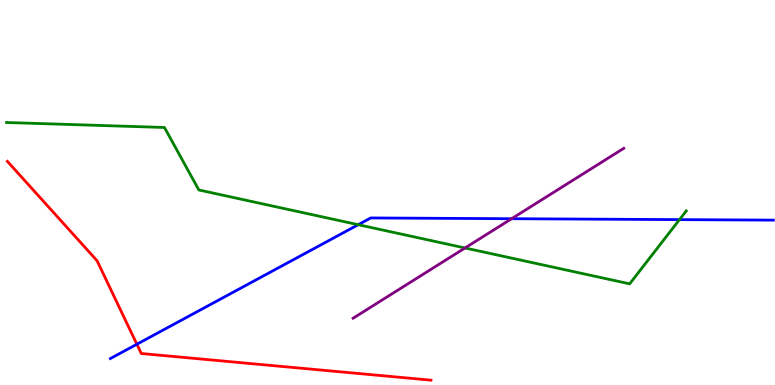[{'lines': ['blue', 'red'], 'intersections': [{'x': 1.77, 'y': 1.06}]}, {'lines': ['green', 'red'], 'intersections': []}, {'lines': ['purple', 'red'], 'intersections': []}, {'lines': ['blue', 'green'], 'intersections': [{'x': 4.62, 'y': 4.16}, {'x': 8.77, 'y': 4.3}]}, {'lines': ['blue', 'purple'], 'intersections': [{'x': 6.6, 'y': 4.32}]}, {'lines': ['green', 'purple'], 'intersections': [{'x': 6.0, 'y': 3.56}]}]